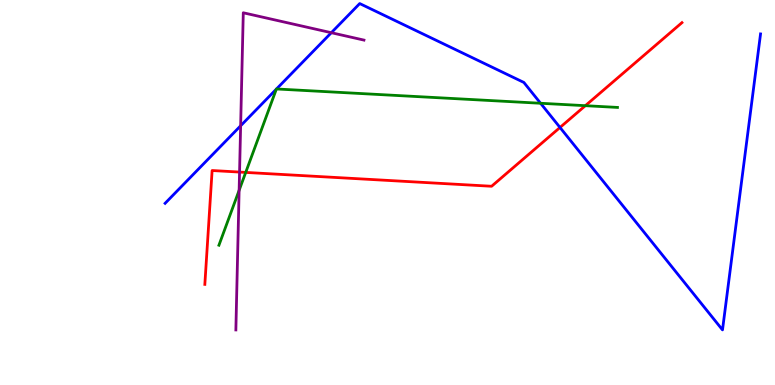[{'lines': ['blue', 'red'], 'intersections': [{'x': 7.23, 'y': 6.69}]}, {'lines': ['green', 'red'], 'intersections': [{'x': 3.17, 'y': 5.52}, {'x': 7.55, 'y': 7.25}]}, {'lines': ['purple', 'red'], 'intersections': [{'x': 3.09, 'y': 5.53}]}, {'lines': ['blue', 'green'], 'intersections': [{'x': 3.57, 'y': 7.69}, {'x': 3.57, 'y': 7.69}, {'x': 6.98, 'y': 7.32}]}, {'lines': ['blue', 'purple'], 'intersections': [{'x': 3.11, 'y': 6.73}, {'x': 4.28, 'y': 9.15}]}, {'lines': ['green', 'purple'], 'intersections': [{'x': 3.09, 'y': 5.06}]}]